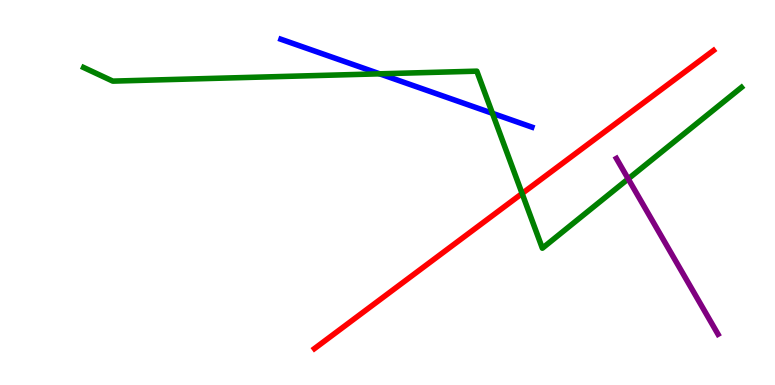[{'lines': ['blue', 'red'], 'intersections': []}, {'lines': ['green', 'red'], 'intersections': [{'x': 6.74, 'y': 4.97}]}, {'lines': ['purple', 'red'], 'intersections': []}, {'lines': ['blue', 'green'], 'intersections': [{'x': 4.9, 'y': 8.08}, {'x': 6.35, 'y': 7.06}]}, {'lines': ['blue', 'purple'], 'intersections': []}, {'lines': ['green', 'purple'], 'intersections': [{'x': 8.11, 'y': 5.35}]}]